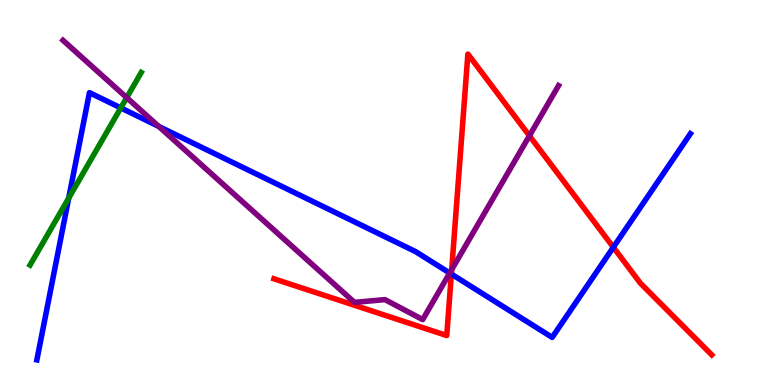[{'lines': ['blue', 'red'], 'intersections': [{'x': 5.82, 'y': 2.88}, {'x': 7.91, 'y': 3.58}]}, {'lines': ['green', 'red'], 'intersections': []}, {'lines': ['purple', 'red'], 'intersections': [{'x': 5.83, 'y': 3.0}, {'x': 6.83, 'y': 6.47}]}, {'lines': ['blue', 'green'], 'intersections': [{'x': 0.887, 'y': 4.85}, {'x': 1.56, 'y': 7.2}]}, {'lines': ['blue', 'purple'], 'intersections': [{'x': 2.05, 'y': 6.72}, {'x': 5.8, 'y': 2.91}]}, {'lines': ['green', 'purple'], 'intersections': [{'x': 1.64, 'y': 7.46}]}]